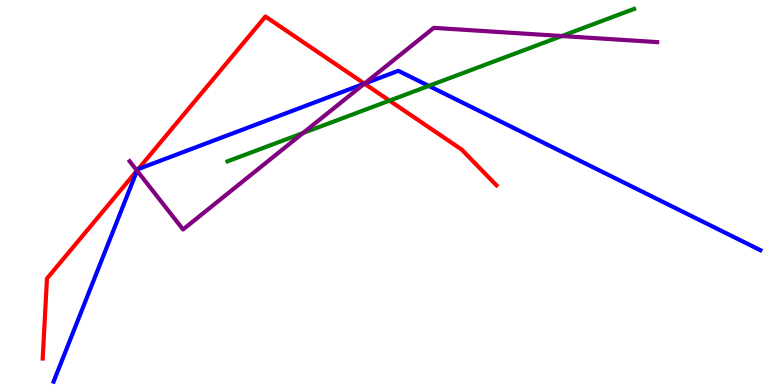[{'lines': ['blue', 'red'], 'intersections': [{'x': 1.77, 'y': 5.58}, {'x': 1.78, 'y': 5.61}, {'x': 4.7, 'y': 7.83}]}, {'lines': ['green', 'red'], 'intersections': [{'x': 5.03, 'y': 7.39}]}, {'lines': ['purple', 'red'], 'intersections': [{'x': 1.77, 'y': 5.57}, {'x': 4.7, 'y': 7.83}]}, {'lines': ['blue', 'green'], 'intersections': [{'x': 5.53, 'y': 7.77}]}, {'lines': ['blue', 'purple'], 'intersections': [{'x': 1.77, 'y': 5.57}, {'x': 4.7, 'y': 7.83}]}, {'lines': ['green', 'purple'], 'intersections': [{'x': 3.91, 'y': 6.54}, {'x': 7.25, 'y': 9.06}]}]